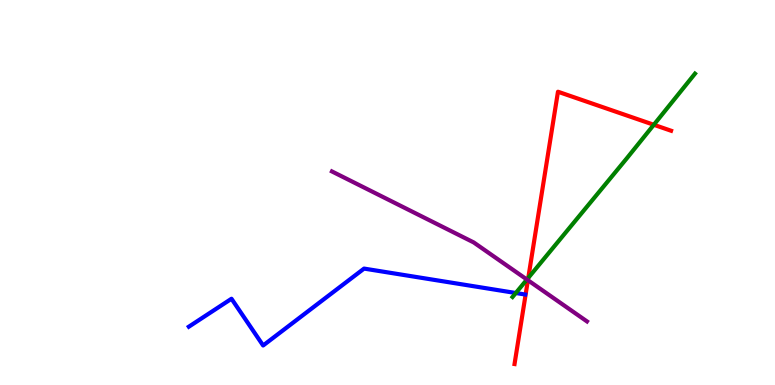[{'lines': ['blue', 'red'], 'intersections': []}, {'lines': ['green', 'red'], 'intersections': [{'x': 6.82, 'y': 2.78}, {'x': 8.44, 'y': 6.76}]}, {'lines': ['purple', 'red'], 'intersections': [{'x': 6.81, 'y': 2.72}]}, {'lines': ['blue', 'green'], 'intersections': [{'x': 6.66, 'y': 2.39}]}, {'lines': ['blue', 'purple'], 'intersections': []}, {'lines': ['green', 'purple'], 'intersections': [{'x': 6.8, 'y': 2.74}]}]